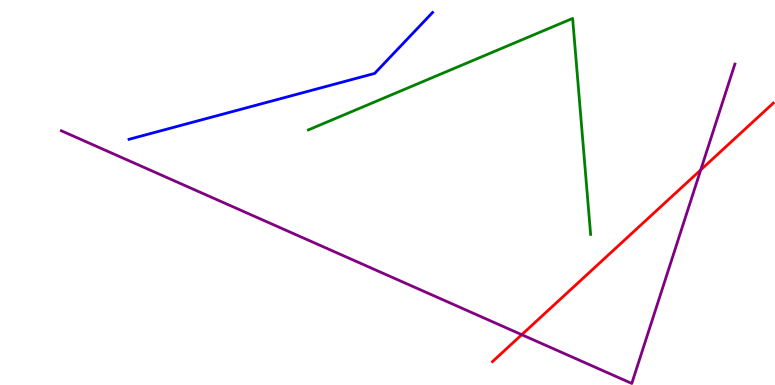[{'lines': ['blue', 'red'], 'intersections': []}, {'lines': ['green', 'red'], 'intersections': []}, {'lines': ['purple', 'red'], 'intersections': [{'x': 6.73, 'y': 1.31}, {'x': 9.04, 'y': 5.59}]}, {'lines': ['blue', 'green'], 'intersections': []}, {'lines': ['blue', 'purple'], 'intersections': []}, {'lines': ['green', 'purple'], 'intersections': []}]